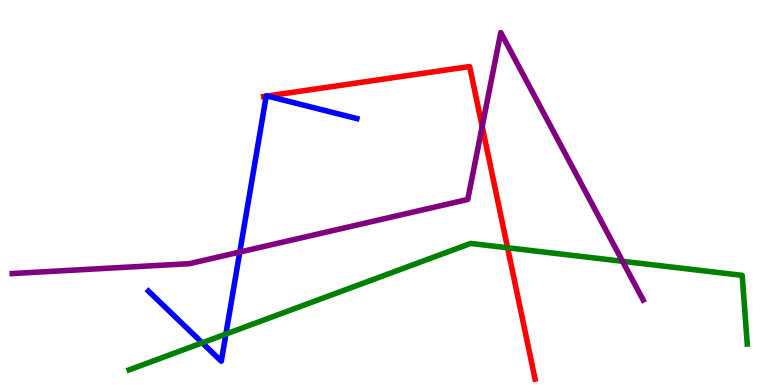[{'lines': ['blue', 'red'], 'intersections': [{'x': 3.43, 'y': 7.5}, {'x': 3.45, 'y': 7.51}]}, {'lines': ['green', 'red'], 'intersections': [{'x': 6.55, 'y': 3.56}]}, {'lines': ['purple', 'red'], 'intersections': [{'x': 6.22, 'y': 6.71}]}, {'lines': ['blue', 'green'], 'intersections': [{'x': 2.61, 'y': 1.1}, {'x': 2.91, 'y': 1.32}]}, {'lines': ['blue', 'purple'], 'intersections': [{'x': 3.09, 'y': 3.45}]}, {'lines': ['green', 'purple'], 'intersections': [{'x': 8.03, 'y': 3.21}]}]